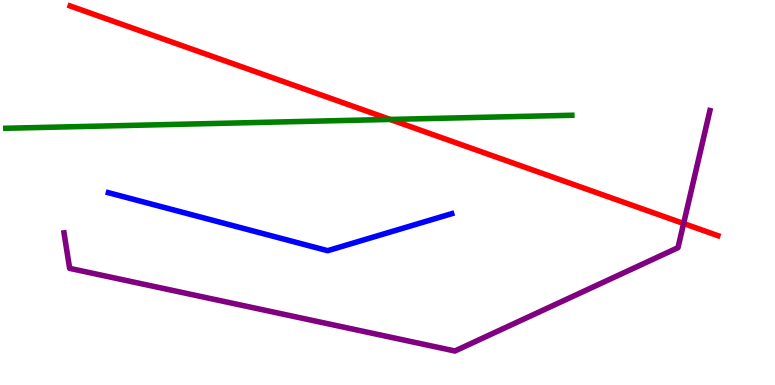[{'lines': ['blue', 'red'], 'intersections': []}, {'lines': ['green', 'red'], 'intersections': [{'x': 5.03, 'y': 6.9}]}, {'lines': ['purple', 'red'], 'intersections': [{'x': 8.82, 'y': 4.19}]}, {'lines': ['blue', 'green'], 'intersections': []}, {'lines': ['blue', 'purple'], 'intersections': []}, {'lines': ['green', 'purple'], 'intersections': []}]